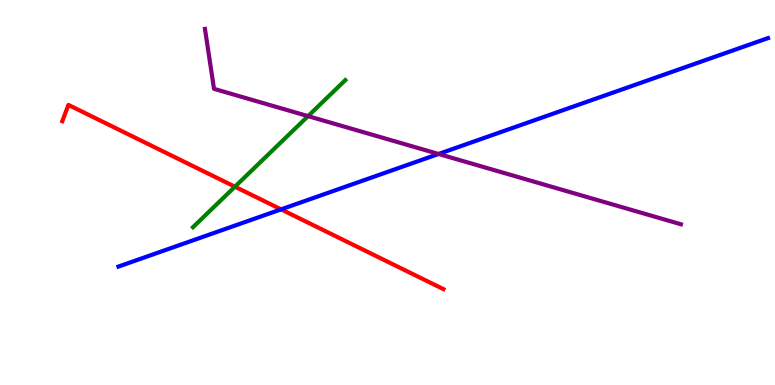[{'lines': ['blue', 'red'], 'intersections': [{'x': 3.63, 'y': 4.56}]}, {'lines': ['green', 'red'], 'intersections': [{'x': 3.03, 'y': 5.15}]}, {'lines': ['purple', 'red'], 'intersections': []}, {'lines': ['blue', 'green'], 'intersections': []}, {'lines': ['blue', 'purple'], 'intersections': [{'x': 5.66, 'y': 6.0}]}, {'lines': ['green', 'purple'], 'intersections': [{'x': 3.97, 'y': 6.98}]}]